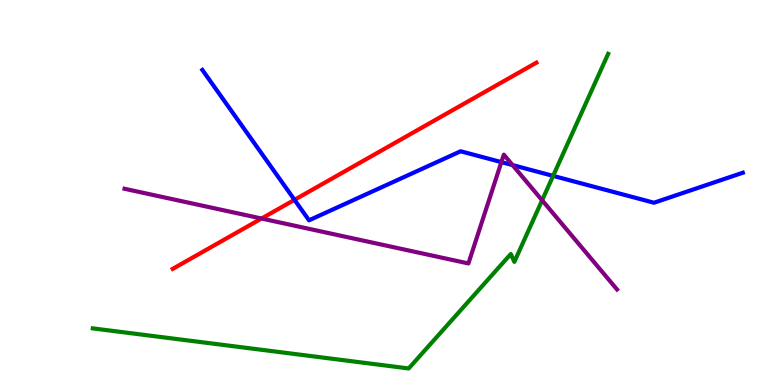[{'lines': ['blue', 'red'], 'intersections': [{'x': 3.8, 'y': 4.81}]}, {'lines': ['green', 'red'], 'intersections': []}, {'lines': ['purple', 'red'], 'intersections': [{'x': 3.37, 'y': 4.32}]}, {'lines': ['blue', 'green'], 'intersections': [{'x': 7.14, 'y': 5.43}]}, {'lines': ['blue', 'purple'], 'intersections': [{'x': 6.47, 'y': 5.79}, {'x': 6.61, 'y': 5.71}]}, {'lines': ['green', 'purple'], 'intersections': [{'x': 7.0, 'y': 4.8}]}]